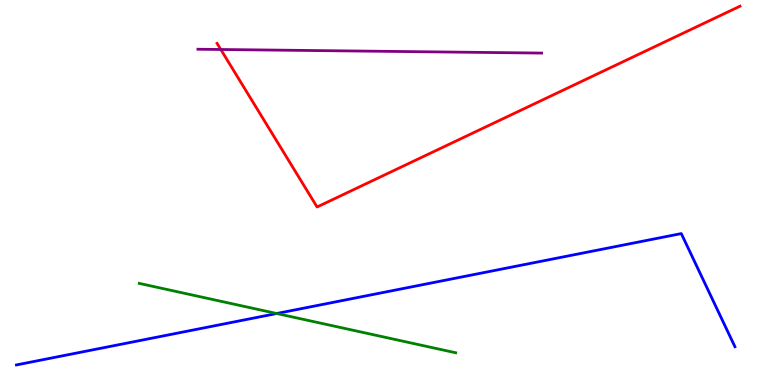[{'lines': ['blue', 'red'], 'intersections': []}, {'lines': ['green', 'red'], 'intersections': []}, {'lines': ['purple', 'red'], 'intersections': [{'x': 2.85, 'y': 8.71}]}, {'lines': ['blue', 'green'], 'intersections': [{'x': 3.57, 'y': 1.86}]}, {'lines': ['blue', 'purple'], 'intersections': []}, {'lines': ['green', 'purple'], 'intersections': []}]